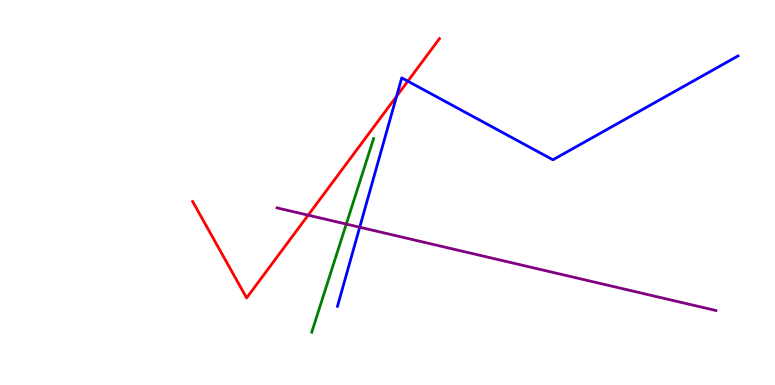[{'lines': ['blue', 'red'], 'intersections': [{'x': 5.12, 'y': 7.5}, {'x': 5.26, 'y': 7.89}]}, {'lines': ['green', 'red'], 'intersections': []}, {'lines': ['purple', 'red'], 'intersections': [{'x': 3.98, 'y': 4.41}]}, {'lines': ['blue', 'green'], 'intersections': []}, {'lines': ['blue', 'purple'], 'intersections': [{'x': 4.64, 'y': 4.1}]}, {'lines': ['green', 'purple'], 'intersections': [{'x': 4.47, 'y': 4.18}]}]